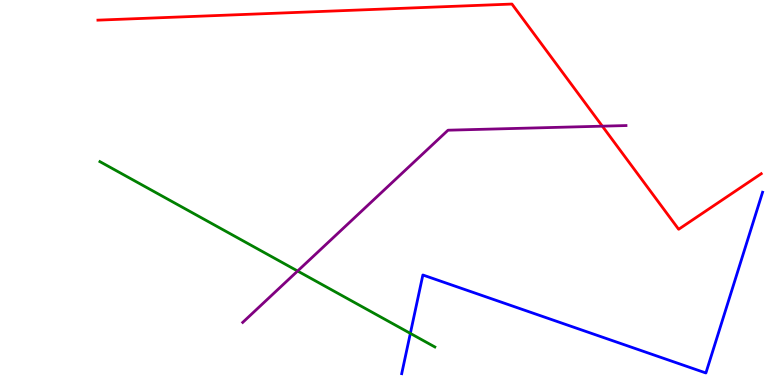[{'lines': ['blue', 'red'], 'intersections': []}, {'lines': ['green', 'red'], 'intersections': []}, {'lines': ['purple', 'red'], 'intersections': [{'x': 7.77, 'y': 6.72}]}, {'lines': ['blue', 'green'], 'intersections': [{'x': 5.29, 'y': 1.34}]}, {'lines': ['blue', 'purple'], 'intersections': []}, {'lines': ['green', 'purple'], 'intersections': [{'x': 3.84, 'y': 2.96}]}]